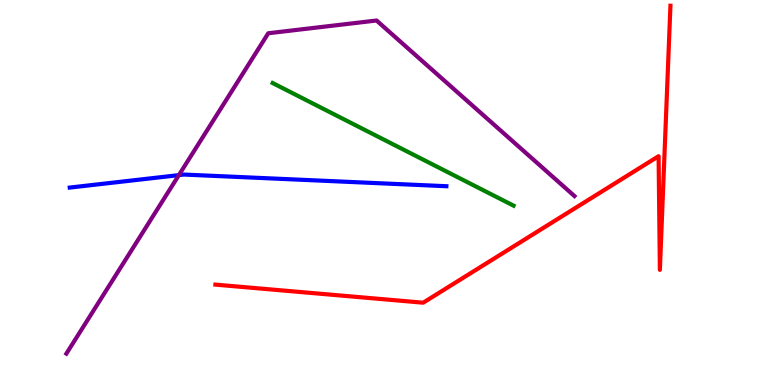[{'lines': ['blue', 'red'], 'intersections': []}, {'lines': ['green', 'red'], 'intersections': []}, {'lines': ['purple', 'red'], 'intersections': []}, {'lines': ['blue', 'green'], 'intersections': []}, {'lines': ['blue', 'purple'], 'intersections': [{'x': 2.31, 'y': 5.45}]}, {'lines': ['green', 'purple'], 'intersections': []}]